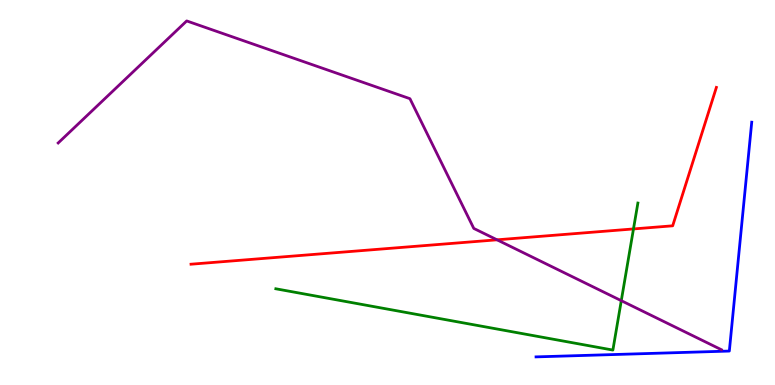[{'lines': ['blue', 'red'], 'intersections': []}, {'lines': ['green', 'red'], 'intersections': [{'x': 8.17, 'y': 4.05}]}, {'lines': ['purple', 'red'], 'intersections': [{'x': 6.41, 'y': 3.77}]}, {'lines': ['blue', 'green'], 'intersections': []}, {'lines': ['blue', 'purple'], 'intersections': []}, {'lines': ['green', 'purple'], 'intersections': [{'x': 8.02, 'y': 2.19}]}]